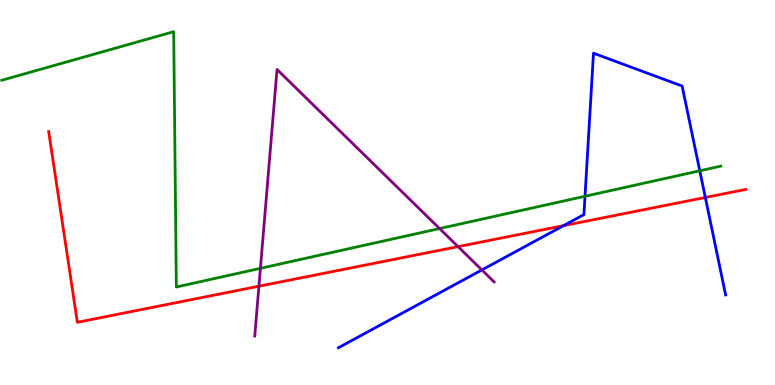[{'lines': ['blue', 'red'], 'intersections': [{'x': 7.27, 'y': 4.14}, {'x': 9.1, 'y': 4.87}]}, {'lines': ['green', 'red'], 'intersections': []}, {'lines': ['purple', 'red'], 'intersections': [{'x': 3.34, 'y': 2.57}, {'x': 5.91, 'y': 3.59}]}, {'lines': ['blue', 'green'], 'intersections': [{'x': 7.55, 'y': 4.9}, {'x': 9.03, 'y': 5.56}]}, {'lines': ['blue', 'purple'], 'intersections': [{'x': 6.22, 'y': 2.99}]}, {'lines': ['green', 'purple'], 'intersections': [{'x': 3.36, 'y': 3.03}, {'x': 5.67, 'y': 4.06}]}]